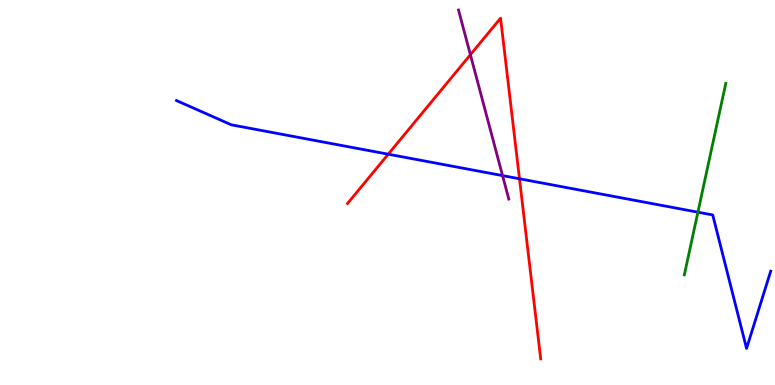[{'lines': ['blue', 'red'], 'intersections': [{'x': 5.01, 'y': 5.99}, {'x': 6.7, 'y': 5.36}]}, {'lines': ['green', 'red'], 'intersections': []}, {'lines': ['purple', 'red'], 'intersections': [{'x': 6.07, 'y': 8.58}]}, {'lines': ['blue', 'green'], 'intersections': [{'x': 9.01, 'y': 4.49}]}, {'lines': ['blue', 'purple'], 'intersections': [{'x': 6.48, 'y': 5.44}]}, {'lines': ['green', 'purple'], 'intersections': []}]